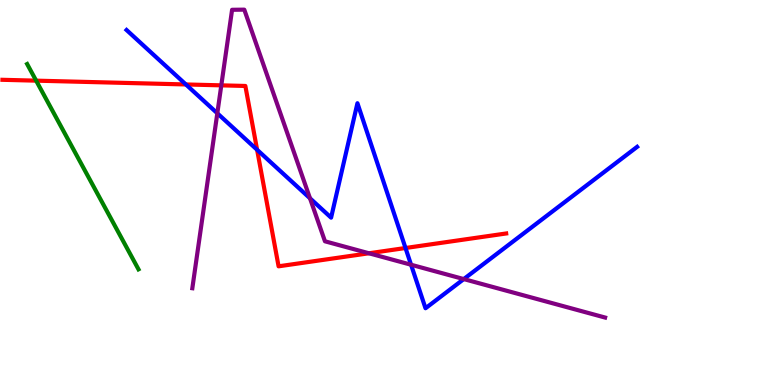[{'lines': ['blue', 'red'], 'intersections': [{'x': 2.4, 'y': 7.81}, {'x': 3.32, 'y': 6.11}, {'x': 5.23, 'y': 3.56}]}, {'lines': ['green', 'red'], 'intersections': [{'x': 0.467, 'y': 7.91}]}, {'lines': ['purple', 'red'], 'intersections': [{'x': 2.86, 'y': 7.78}, {'x': 4.76, 'y': 3.42}]}, {'lines': ['blue', 'green'], 'intersections': []}, {'lines': ['blue', 'purple'], 'intersections': [{'x': 2.8, 'y': 7.06}, {'x': 4.0, 'y': 4.85}, {'x': 5.3, 'y': 3.12}, {'x': 5.98, 'y': 2.75}]}, {'lines': ['green', 'purple'], 'intersections': []}]